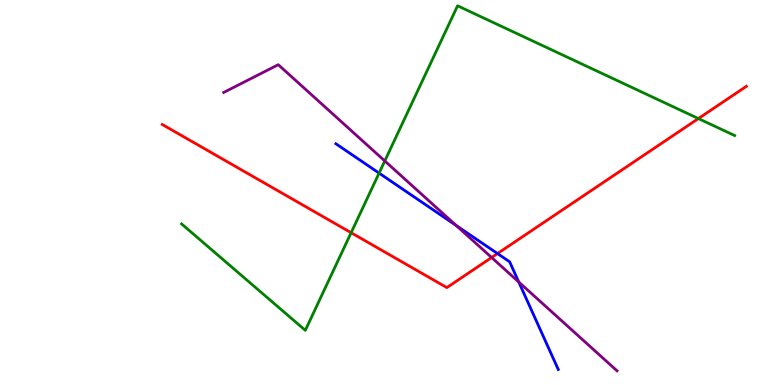[{'lines': ['blue', 'red'], 'intersections': [{'x': 6.42, 'y': 3.41}]}, {'lines': ['green', 'red'], 'intersections': [{'x': 4.53, 'y': 3.96}, {'x': 9.01, 'y': 6.92}]}, {'lines': ['purple', 'red'], 'intersections': [{'x': 6.34, 'y': 3.31}]}, {'lines': ['blue', 'green'], 'intersections': [{'x': 4.89, 'y': 5.5}]}, {'lines': ['blue', 'purple'], 'intersections': [{'x': 5.89, 'y': 4.14}, {'x': 6.69, 'y': 2.67}]}, {'lines': ['green', 'purple'], 'intersections': [{'x': 4.96, 'y': 5.82}]}]